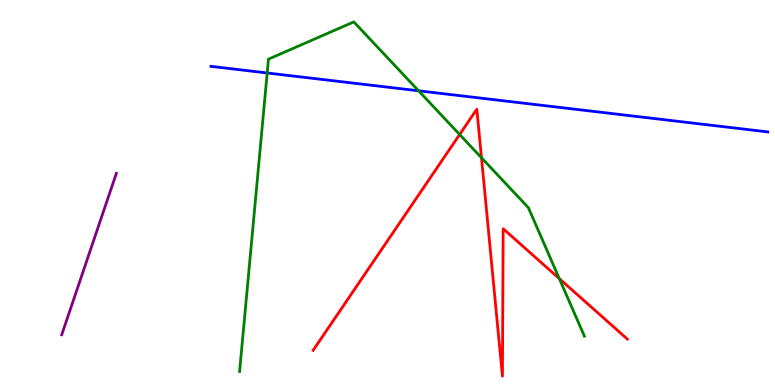[{'lines': ['blue', 'red'], 'intersections': []}, {'lines': ['green', 'red'], 'intersections': [{'x': 5.93, 'y': 6.51}, {'x': 6.21, 'y': 5.9}, {'x': 7.22, 'y': 2.76}]}, {'lines': ['purple', 'red'], 'intersections': []}, {'lines': ['blue', 'green'], 'intersections': [{'x': 3.45, 'y': 8.1}, {'x': 5.4, 'y': 7.64}]}, {'lines': ['blue', 'purple'], 'intersections': []}, {'lines': ['green', 'purple'], 'intersections': []}]